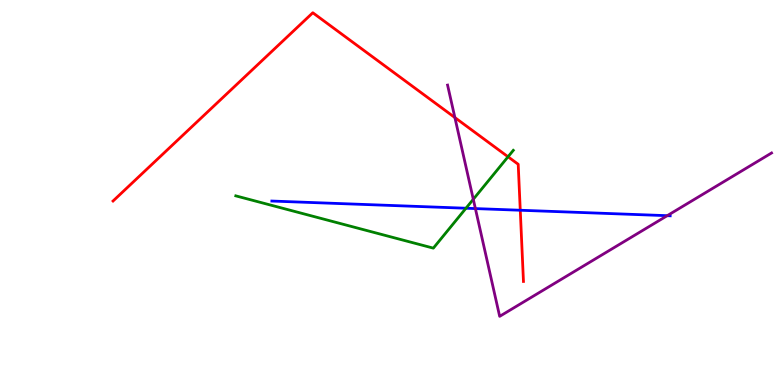[{'lines': ['blue', 'red'], 'intersections': [{'x': 6.71, 'y': 4.54}]}, {'lines': ['green', 'red'], 'intersections': [{'x': 6.56, 'y': 5.93}]}, {'lines': ['purple', 'red'], 'intersections': [{'x': 5.87, 'y': 6.95}]}, {'lines': ['blue', 'green'], 'intersections': [{'x': 6.01, 'y': 4.59}]}, {'lines': ['blue', 'purple'], 'intersections': [{'x': 6.13, 'y': 4.58}, {'x': 8.61, 'y': 4.4}]}, {'lines': ['green', 'purple'], 'intersections': [{'x': 6.11, 'y': 4.82}]}]